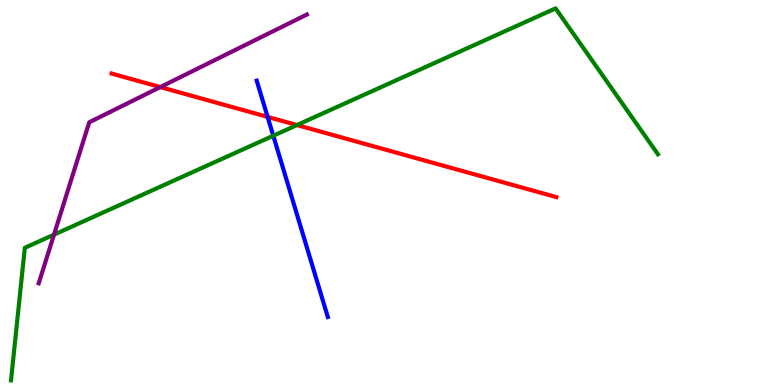[{'lines': ['blue', 'red'], 'intersections': [{'x': 3.45, 'y': 6.96}]}, {'lines': ['green', 'red'], 'intersections': [{'x': 3.83, 'y': 6.75}]}, {'lines': ['purple', 'red'], 'intersections': [{'x': 2.07, 'y': 7.74}]}, {'lines': ['blue', 'green'], 'intersections': [{'x': 3.53, 'y': 6.47}]}, {'lines': ['blue', 'purple'], 'intersections': []}, {'lines': ['green', 'purple'], 'intersections': [{'x': 0.697, 'y': 3.9}]}]